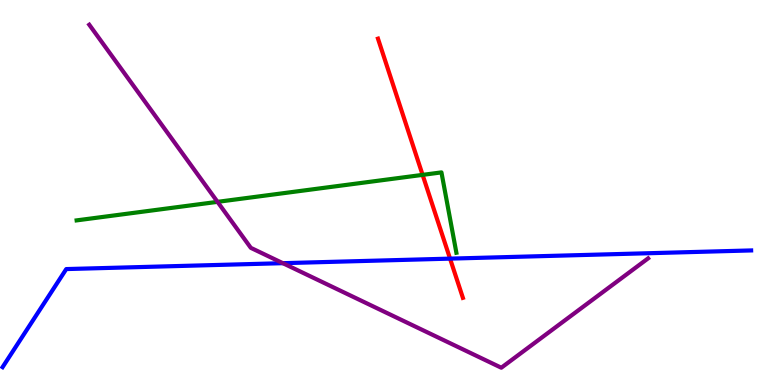[{'lines': ['blue', 'red'], 'intersections': [{'x': 5.81, 'y': 3.28}]}, {'lines': ['green', 'red'], 'intersections': [{'x': 5.45, 'y': 5.46}]}, {'lines': ['purple', 'red'], 'intersections': []}, {'lines': ['blue', 'green'], 'intersections': []}, {'lines': ['blue', 'purple'], 'intersections': [{'x': 3.65, 'y': 3.16}]}, {'lines': ['green', 'purple'], 'intersections': [{'x': 2.81, 'y': 4.76}]}]